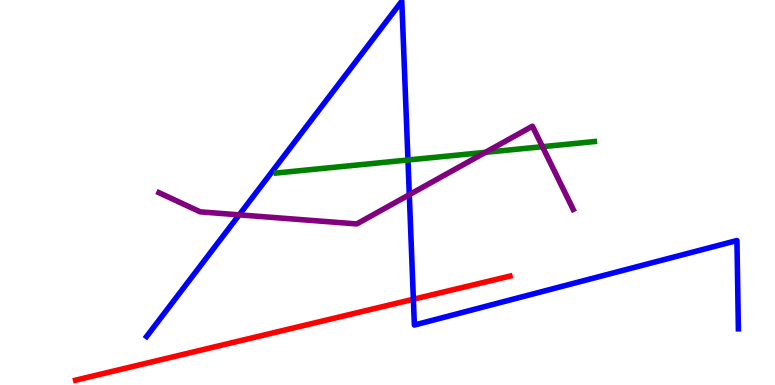[{'lines': ['blue', 'red'], 'intersections': [{'x': 5.33, 'y': 2.23}]}, {'lines': ['green', 'red'], 'intersections': []}, {'lines': ['purple', 'red'], 'intersections': []}, {'lines': ['blue', 'green'], 'intersections': [{'x': 5.26, 'y': 5.84}]}, {'lines': ['blue', 'purple'], 'intersections': [{'x': 3.09, 'y': 4.42}, {'x': 5.28, 'y': 4.94}]}, {'lines': ['green', 'purple'], 'intersections': [{'x': 6.26, 'y': 6.04}, {'x': 7.0, 'y': 6.19}]}]